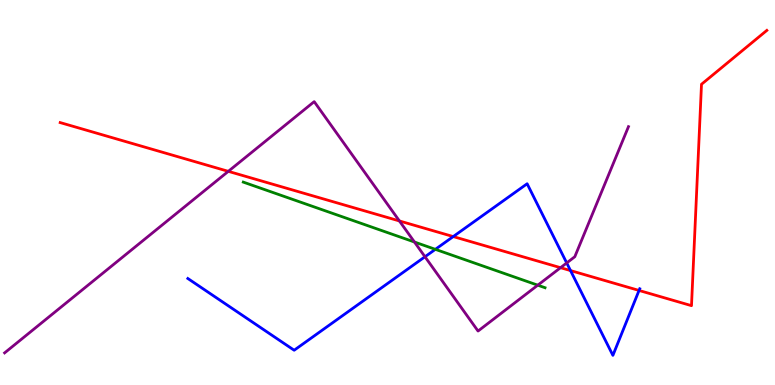[{'lines': ['blue', 'red'], 'intersections': [{'x': 5.85, 'y': 3.86}, {'x': 7.36, 'y': 2.97}, {'x': 8.25, 'y': 2.46}]}, {'lines': ['green', 'red'], 'intersections': []}, {'lines': ['purple', 'red'], 'intersections': [{'x': 2.95, 'y': 5.55}, {'x': 5.15, 'y': 4.26}, {'x': 7.23, 'y': 3.05}]}, {'lines': ['blue', 'green'], 'intersections': [{'x': 5.62, 'y': 3.52}]}, {'lines': ['blue', 'purple'], 'intersections': [{'x': 5.48, 'y': 3.33}, {'x': 7.31, 'y': 3.17}]}, {'lines': ['green', 'purple'], 'intersections': [{'x': 5.35, 'y': 3.71}, {'x': 6.94, 'y': 2.59}]}]